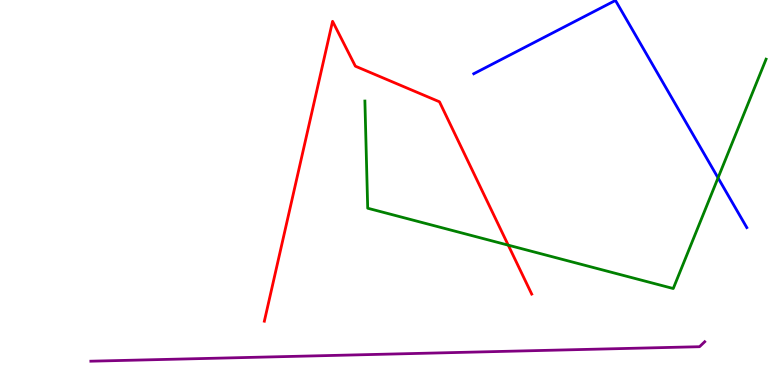[{'lines': ['blue', 'red'], 'intersections': []}, {'lines': ['green', 'red'], 'intersections': [{'x': 6.56, 'y': 3.63}]}, {'lines': ['purple', 'red'], 'intersections': []}, {'lines': ['blue', 'green'], 'intersections': [{'x': 9.27, 'y': 5.38}]}, {'lines': ['blue', 'purple'], 'intersections': []}, {'lines': ['green', 'purple'], 'intersections': []}]